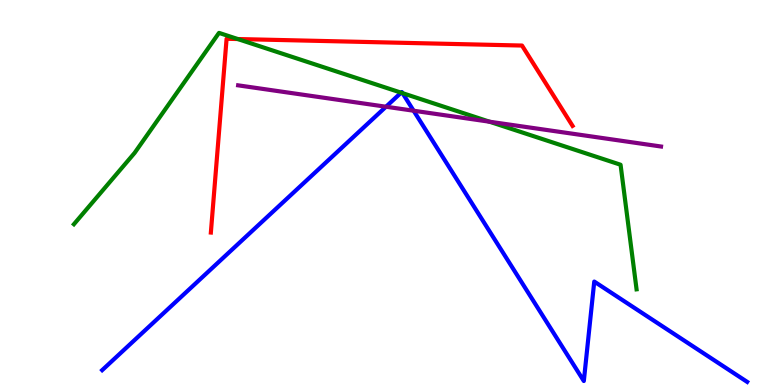[{'lines': ['blue', 'red'], 'intersections': []}, {'lines': ['green', 'red'], 'intersections': [{'x': 3.07, 'y': 8.99}]}, {'lines': ['purple', 'red'], 'intersections': []}, {'lines': ['blue', 'green'], 'intersections': [{'x': 5.18, 'y': 7.59}, {'x': 5.19, 'y': 7.58}]}, {'lines': ['blue', 'purple'], 'intersections': [{'x': 4.98, 'y': 7.23}, {'x': 5.34, 'y': 7.12}]}, {'lines': ['green', 'purple'], 'intersections': [{'x': 6.32, 'y': 6.84}]}]